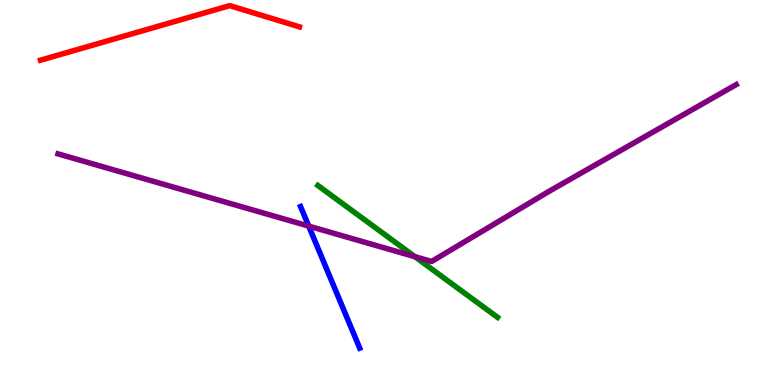[{'lines': ['blue', 'red'], 'intersections': []}, {'lines': ['green', 'red'], 'intersections': []}, {'lines': ['purple', 'red'], 'intersections': []}, {'lines': ['blue', 'green'], 'intersections': []}, {'lines': ['blue', 'purple'], 'intersections': [{'x': 3.98, 'y': 4.13}]}, {'lines': ['green', 'purple'], 'intersections': [{'x': 5.35, 'y': 3.33}]}]